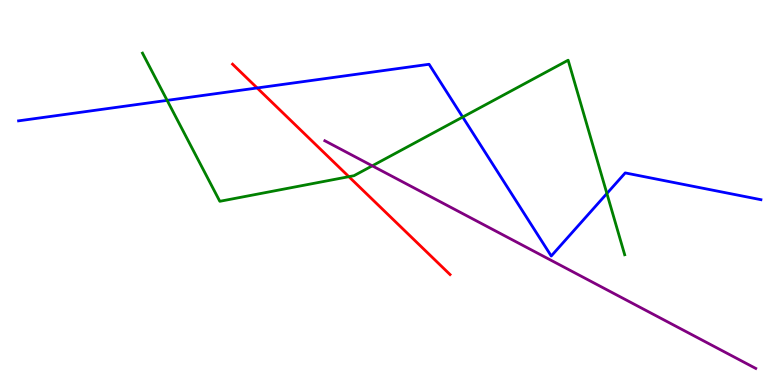[{'lines': ['blue', 'red'], 'intersections': [{'x': 3.32, 'y': 7.72}]}, {'lines': ['green', 'red'], 'intersections': [{'x': 4.5, 'y': 5.41}]}, {'lines': ['purple', 'red'], 'intersections': []}, {'lines': ['blue', 'green'], 'intersections': [{'x': 2.16, 'y': 7.39}, {'x': 5.97, 'y': 6.96}, {'x': 7.83, 'y': 4.97}]}, {'lines': ['blue', 'purple'], 'intersections': []}, {'lines': ['green', 'purple'], 'intersections': [{'x': 4.8, 'y': 5.69}]}]